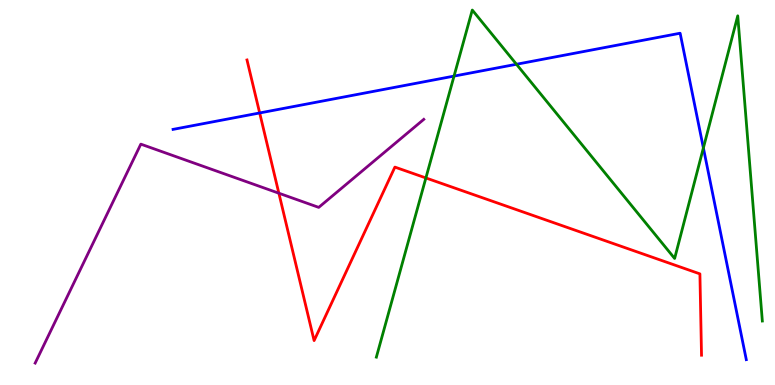[{'lines': ['blue', 'red'], 'intersections': [{'x': 3.35, 'y': 7.07}]}, {'lines': ['green', 'red'], 'intersections': [{'x': 5.5, 'y': 5.38}]}, {'lines': ['purple', 'red'], 'intersections': [{'x': 3.6, 'y': 4.98}]}, {'lines': ['blue', 'green'], 'intersections': [{'x': 5.86, 'y': 8.02}, {'x': 6.66, 'y': 8.33}, {'x': 9.08, 'y': 6.16}]}, {'lines': ['blue', 'purple'], 'intersections': []}, {'lines': ['green', 'purple'], 'intersections': []}]